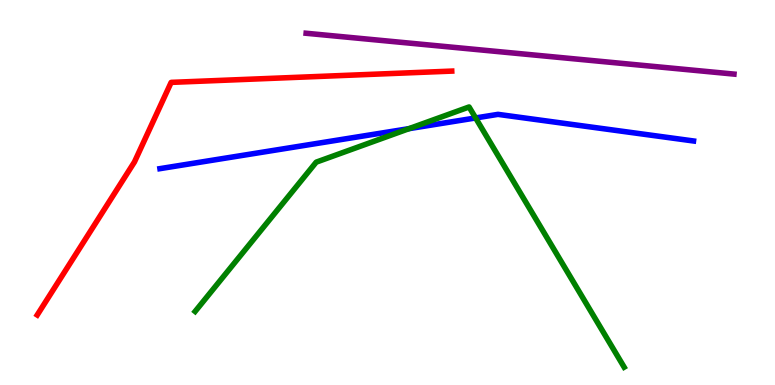[{'lines': ['blue', 'red'], 'intersections': []}, {'lines': ['green', 'red'], 'intersections': []}, {'lines': ['purple', 'red'], 'intersections': []}, {'lines': ['blue', 'green'], 'intersections': [{'x': 5.28, 'y': 6.66}, {'x': 6.14, 'y': 6.94}]}, {'lines': ['blue', 'purple'], 'intersections': []}, {'lines': ['green', 'purple'], 'intersections': []}]